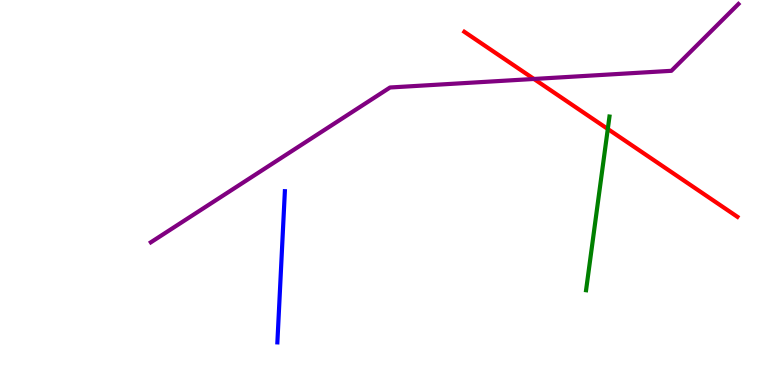[{'lines': ['blue', 'red'], 'intersections': []}, {'lines': ['green', 'red'], 'intersections': [{'x': 7.84, 'y': 6.65}]}, {'lines': ['purple', 'red'], 'intersections': [{'x': 6.89, 'y': 7.95}]}, {'lines': ['blue', 'green'], 'intersections': []}, {'lines': ['blue', 'purple'], 'intersections': []}, {'lines': ['green', 'purple'], 'intersections': []}]